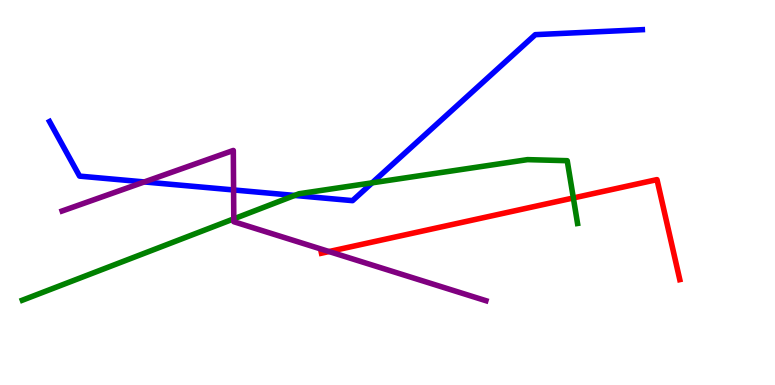[{'lines': ['blue', 'red'], 'intersections': []}, {'lines': ['green', 'red'], 'intersections': [{'x': 7.4, 'y': 4.86}]}, {'lines': ['purple', 'red'], 'intersections': [{'x': 4.25, 'y': 3.47}]}, {'lines': ['blue', 'green'], 'intersections': [{'x': 3.8, 'y': 4.92}, {'x': 4.8, 'y': 5.25}]}, {'lines': ['blue', 'purple'], 'intersections': [{'x': 1.86, 'y': 5.27}, {'x': 3.01, 'y': 5.07}]}, {'lines': ['green', 'purple'], 'intersections': [{'x': 3.02, 'y': 4.32}]}]